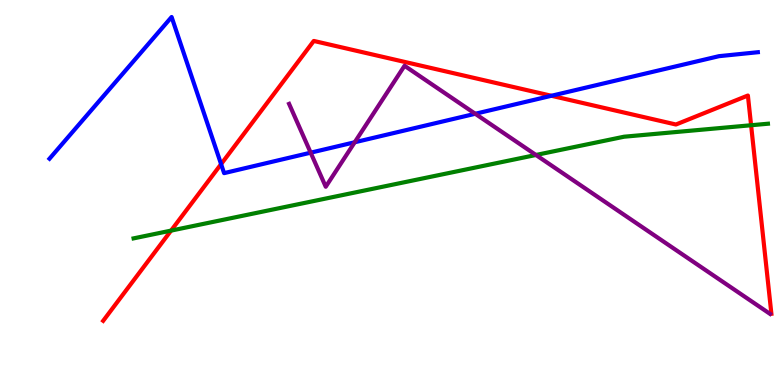[{'lines': ['blue', 'red'], 'intersections': [{'x': 2.85, 'y': 5.74}, {'x': 7.12, 'y': 7.51}]}, {'lines': ['green', 'red'], 'intersections': [{'x': 2.21, 'y': 4.01}, {'x': 9.69, 'y': 6.75}]}, {'lines': ['purple', 'red'], 'intersections': []}, {'lines': ['blue', 'green'], 'intersections': []}, {'lines': ['blue', 'purple'], 'intersections': [{'x': 4.01, 'y': 6.03}, {'x': 4.58, 'y': 6.3}, {'x': 6.13, 'y': 7.04}]}, {'lines': ['green', 'purple'], 'intersections': [{'x': 6.92, 'y': 5.97}]}]